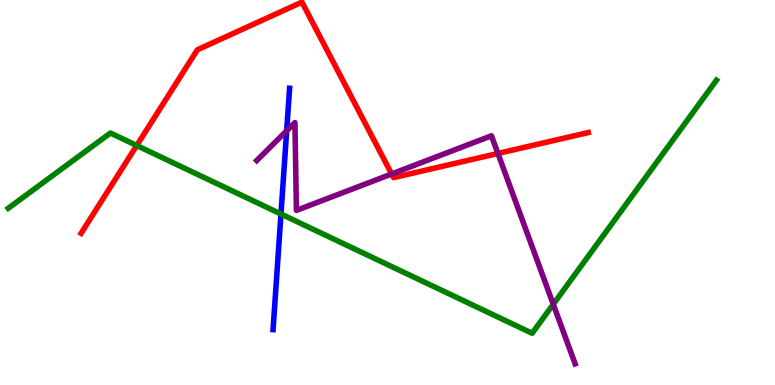[{'lines': ['blue', 'red'], 'intersections': []}, {'lines': ['green', 'red'], 'intersections': [{'x': 1.76, 'y': 6.22}]}, {'lines': ['purple', 'red'], 'intersections': [{'x': 5.05, 'y': 5.48}, {'x': 6.43, 'y': 6.01}]}, {'lines': ['blue', 'green'], 'intersections': [{'x': 3.63, 'y': 4.44}]}, {'lines': ['blue', 'purple'], 'intersections': [{'x': 3.7, 'y': 6.6}]}, {'lines': ['green', 'purple'], 'intersections': [{'x': 7.14, 'y': 2.1}]}]